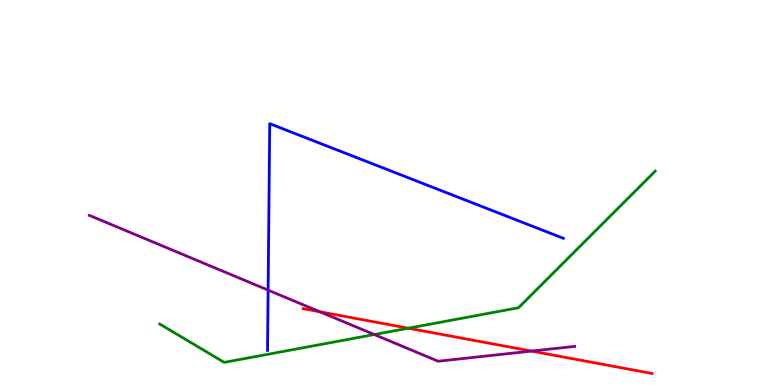[{'lines': ['blue', 'red'], 'intersections': []}, {'lines': ['green', 'red'], 'intersections': [{'x': 5.27, 'y': 1.48}]}, {'lines': ['purple', 'red'], 'intersections': [{'x': 4.13, 'y': 1.9}, {'x': 6.86, 'y': 0.881}]}, {'lines': ['blue', 'green'], 'intersections': []}, {'lines': ['blue', 'purple'], 'intersections': [{'x': 3.46, 'y': 2.46}]}, {'lines': ['green', 'purple'], 'intersections': [{'x': 4.83, 'y': 1.31}]}]